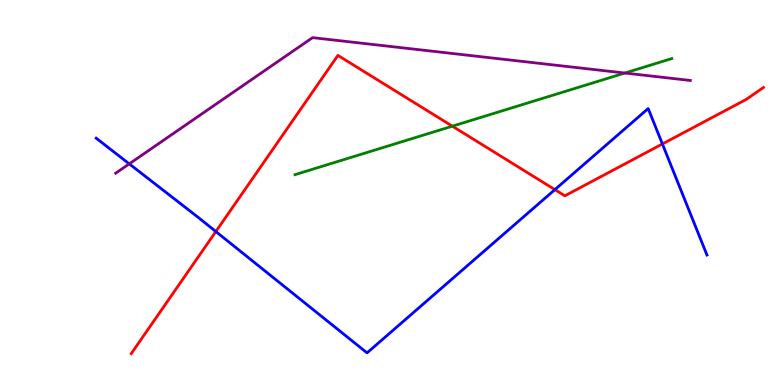[{'lines': ['blue', 'red'], 'intersections': [{'x': 2.79, 'y': 3.99}, {'x': 7.16, 'y': 5.07}, {'x': 8.55, 'y': 6.26}]}, {'lines': ['green', 'red'], 'intersections': [{'x': 5.84, 'y': 6.72}]}, {'lines': ['purple', 'red'], 'intersections': []}, {'lines': ['blue', 'green'], 'intersections': []}, {'lines': ['blue', 'purple'], 'intersections': [{'x': 1.67, 'y': 5.74}]}, {'lines': ['green', 'purple'], 'intersections': [{'x': 8.06, 'y': 8.1}]}]